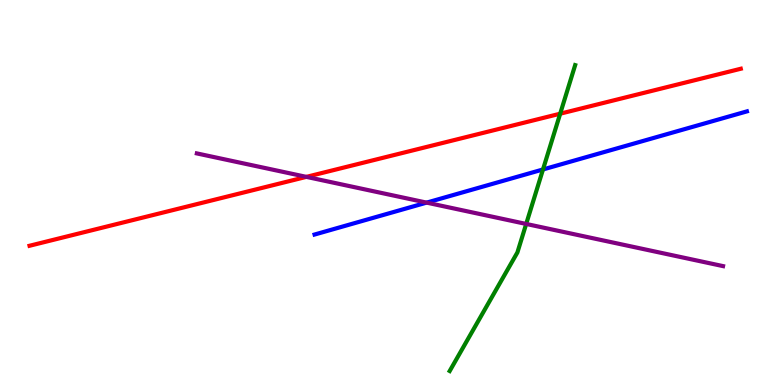[{'lines': ['blue', 'red'], 'intersections': []}, {'lines': ['green', 'red'], 'intersections': [{'x': 7.23, 'y': 7.05}]}, {'lines': ['purple', 'red'], 'intersections': [{'x': 3.95, 'y': 5.41}]}, {'lines': ['blue', 'green'], 'intersections': [{'x': 7.01, 'y': 5.6}]}, {'lines': ['blue', 'purple'], 'intersections': [{'x': 5.5, 'y': 4.74}]}, {'lines': ['green', 'purple'], 'intersections': [{'x': 6.79, 'y': 4.18}]}]